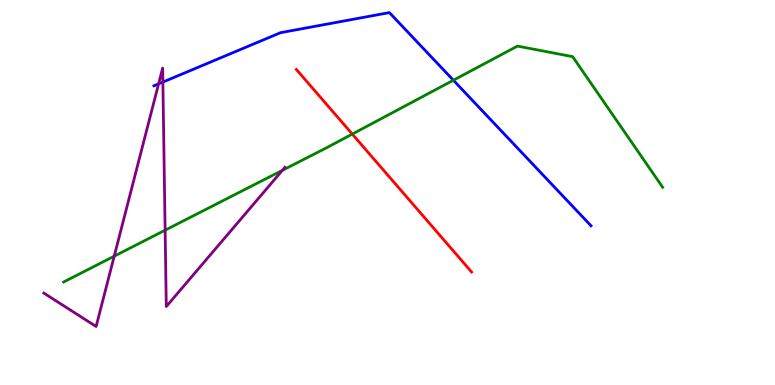[{'lines': ['blue', 'red'], 'intersections': []}, {'lines': ['green', 'red'], 'intersections': [{'x': 4.55, 'y': 6.52}]}, {'lines': ['purple', 'red'], 'intersections': []}, {'lines': ['blue', 'green'], 'intersections': [{'x': 5.85, 'y': 7.92}]}, {'lines': ['blue', 'purple'], 'intersections': [{'x': 2.05, 'y': 7.82}, {'x': 2.1, 'y': 7.87}]}, {'lines': ['green', 'purple'], 'intersections': [{'x': 1.47, 'y': 3.35}, {'x': 2.13, 'y': 4.02}, {'x': 3.64, 'y': 5.58}]}]